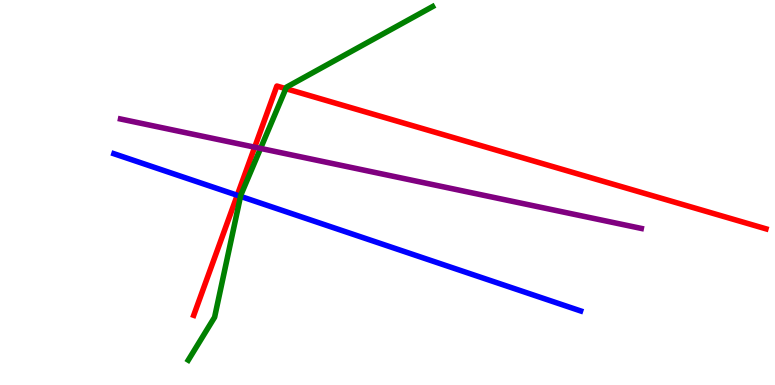[{'lines': ['blue', 'red'], 'intersections': [{'x': 3.06, 'y': 4.93}]}, {'lines': ['green', 'red'], 'intersections': [{'x': 3.69, 'y': 7.7}]}, {'lines': ['purple', 'red'], 'intersections': [{'x': 3.29, 'y': 6.18}]}, {'lines': ['blue', 'green'], 'intersections': [{'x': 3.1, 'y': 4.9}]}, {'lines': ['blue', 'purple'], 'intersections': []}, {'lines': ['green', 'purple'], 'intersections': [{'x': 3.36, 'y': 6.14}]}]